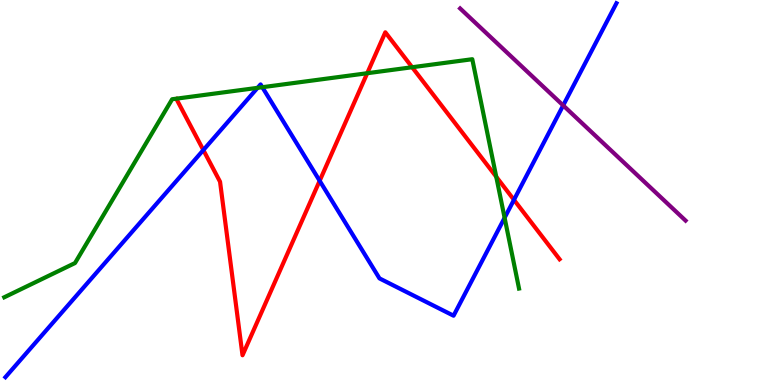[{'lines': ['blue', 'red'], 'intersections': [{'x': 2.62, 'y': 6.1}, {'x': 4.12, 'y': 5.3}, {'x': 6.63, 'y': 4.81}]}, {'lines': ['green', 'red'], 'intersections': [{'x': 4.74, 'y': 8.1}, {'x': 5.32, 'y': 8.25}, {'x': 6.4, 'y': 5.41}]}, {'lines': ['purple', 'red'], 'intersections': []}, {'lines': ['blue', 'green'], 'intersections': [{'x': 3.32, 'y': 7.72}, {'x': 3.38, 'y': 7.73}, {'x': 6.51, 'y': 4.34}]}, {'lines': ['blue', 'purple'], 'intersections': [{'x': 7.27, 'y': 7.26}]}, {'lines': ['green', 'purple'], 'intersections': []}]